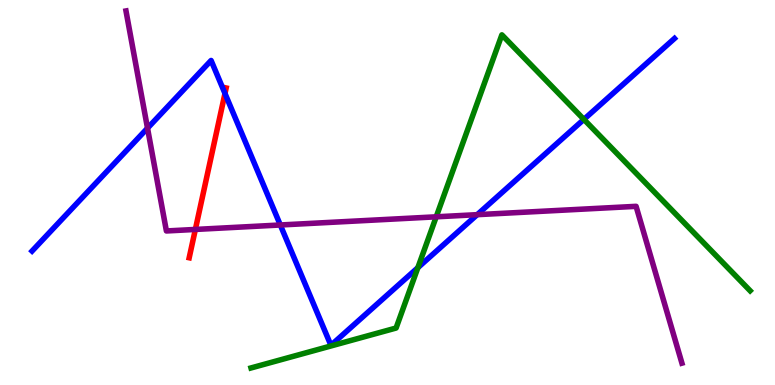[{'lines': ['blue', 'red'], 'intersections': [{'x': 2.9, 'y': 7.57}]}, {'lines': ['green', 'red'], 'intersections': []}, {'lines': ['purple', 'red'], 'intersections': [{'x': 2.52, 'y': 4.04}]}, {'lines': ['blue', 'green'], 'intersections': [{'x': 5.39, 'y': 3.05}, {'x': 7.53, 'y': 6.9}]}, {'lines': ['blue', 'purple'], 'intersections': [{'x': 1.9, 'y': 6.67}, {'x': 3.62, 'y': 4.16}, {'x': 6.16, 'y': 4.42}]}, {'lines': ['green', 'purple'], 'intersections': [{'x': 5.63, 'y': 4.37}]}]